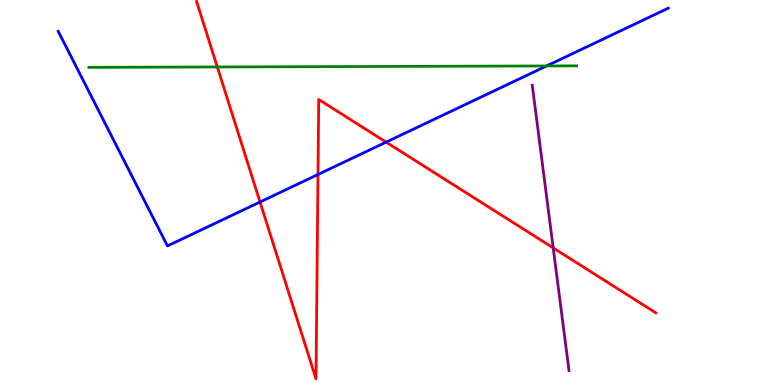[{'lines': ['blue', 'red'], 'intersections': [{'x': 3.36, 'y': 4.75}, {'x': 4.1, 'y': 5.47}, {'x': 4.98, 'y': 6.31}]}, {'lines': ['green', 'red'], 'intersections': [{'x': 2.8, 'y': 8.26}]}, {'lines': ['purple', 'red'], 'intersections': [{'x': 7.14, 'y': 3.56}]}, {'lines': ['blue', 'green'], 'intersections': [{'x': 7.05, 'y': 8.29}]}, {'lines': ['blue', 'purple'], 'intersections': []}, {'lines': ['green', 'purple'], 'intersections': []}]